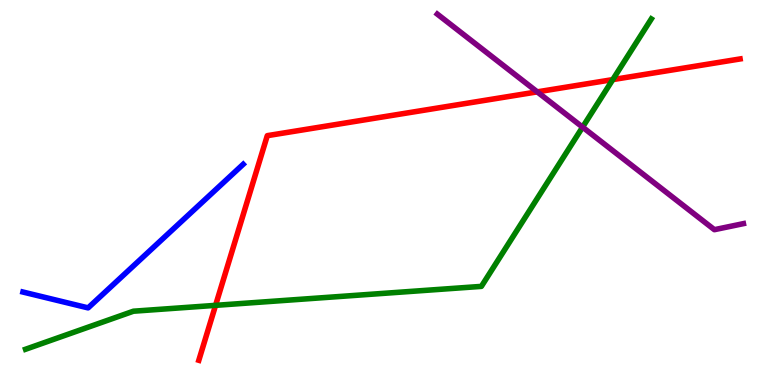[{'lines': ['blue', 'red'], 'intersections': []}, {'lines': ['green', 'red'], 'intersections': [{'x': 2.78, 'y': 2.07}, {'x': 7.91, 'y': 7.93}]}, {'lines': ['purple', 'red'], 'intersections': [{'x': 6.93, 'y': 7.61}]}, {'lines': ['blue', 'green'], 'intersections': []}, {'lines': ['blue', 'purple'], 'intersections': []}, {'lines': ['green', 'purple'], 'intersections': [{'x': 7.52, 'y': 6.7}]}]